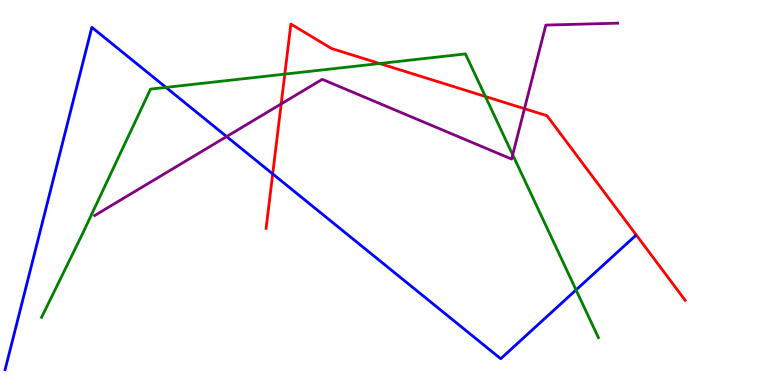[{'lines': ['blue', 'red'], 'intersections': [{'x': 3.52, 'y': 5.48}]}, {'lines': ['green', 'red'], 'intersections': [{'x': 3.67, 'y': 8.07}, {'x': 4.9, 'y': 8.35}, {'x': 6.26, 'y': 7.49}]}, {'lines': ['purple', 'red'], 'intersections': [{'x': 3.63, 'y': 7.3}, {'x': 6.77, 'y': 7.18}]}, {'lines': ['blue', 'green'], 'intersections': [{'x': 2.14, 'y': 7.73}, {'x': 7.43, 'y': 2.47}]}, {'lines': ['blue', 'purple'], 'intersections': [{'x': 2.92, 'y': 6.45}]}, {'lines': ['green', 'purple'], 'intersections': [{'x': 6.62, 'y': 5.98}]}]